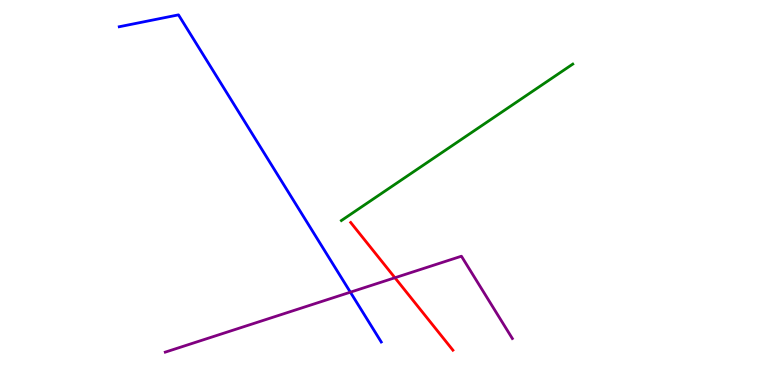[{'lines': ['blue', 'red'], 'intersections': []}, {'lines': ['green', 'red'], 'intersections': []}, {'lines': ['purple', 'red'], 'intersections': [{'x': 5.1, 'y': 2.79}]}, {'lines': ['blue', 'green'], 'intersections': []}, {'lines': ['blue', 'purple'], 'intersections': [{'x': 4.52, 'y': 2.41}]}, {'lines': ['green', 'purple'], 'intersections': []}]